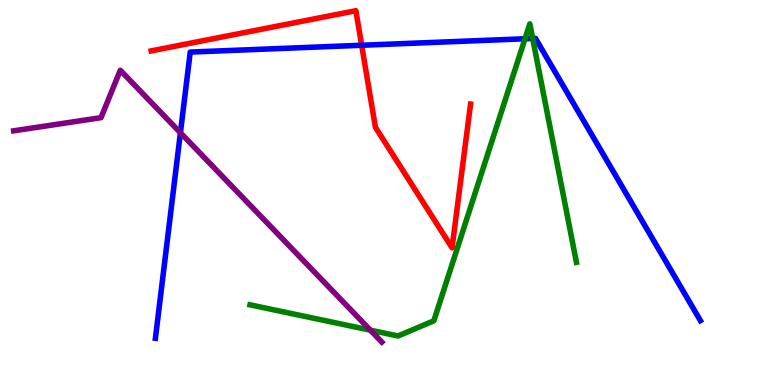[{'lines': ['blue', 'red'], 'intersections': [{'x': 4.67, 'y': 8.82}]}, {'lines': ['green', 'red'], 'intersections': []}, {'lines': ['purple', 'red'], 'intersections': []}, {'lines': ['blue', 'green'], 'intersections': [{'x': 6.77, 'y': 8.99}, {'x': 6.87, 'y': 9.0}]}, {'lines': ['blue', 'purple'], 'intersections': [{'x': 2.33, 'y': 6.55}]}, {'lines': ['green', 'purple'], 'intersections': [{'x': 4.78, 'y': 1.42}]}]